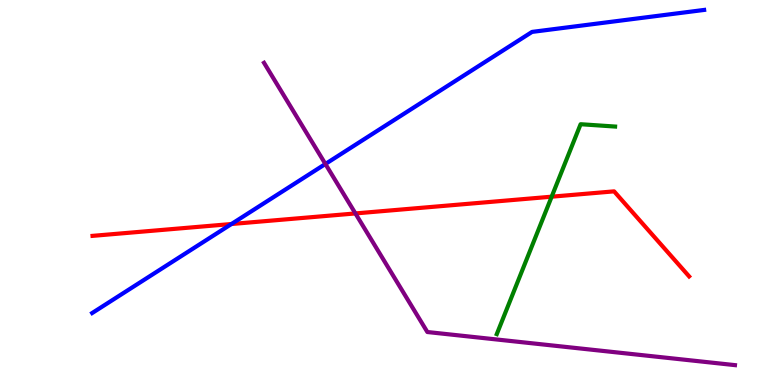[{'lines': ['blue', 'red'], 'intersections': [{'x': 2.99, 'y': 4.18}]}, {'lines': ['green', 'red'], 'intersections': [{'x': 7.12, 'y': 4.89}]}, {'lines': ['purple', 'red'], 'intersections': [{'x': 4.59, 'y': 4.46}]}, {'lines': ['blue', 'green'], 'intersections': []}, {'lines': ['blue', 'purple'], 'intersections': [{'x': 4.2, 'y': 5.74}]}, {'lines': ['green', 'purple'], 'intersections': []}]